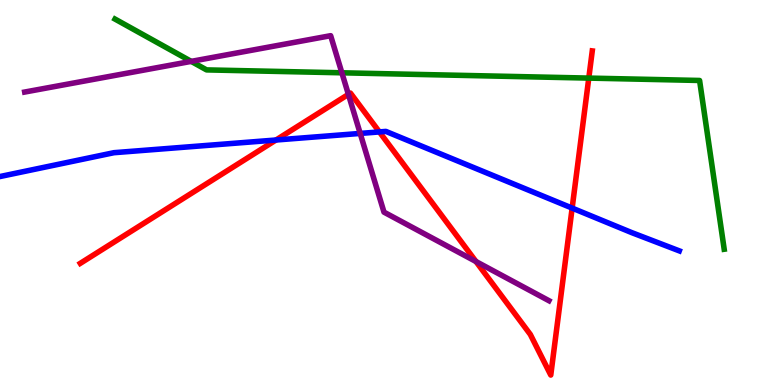[{'lines': ['blue', 'red'], 'intersections': [{'x': 3.56, 'y': 6.36}, {'x': 4.9, 'y': 6.57}, {'x': 7.38, 'y': 4.6}]}, {'lines': ['green', 'red'], 'intersections': [{'x': 7.6, 'y': 7.97}]}, {'lines': ['purple', 'red'], 'intersections': [{'x': 4.5, 'y': 7.55}, {'x': 6.14, 'y': 3.21}]}, {'lines': ['blue', 'green'], 'intersections': []}, {'lines': ['blue', 'purple'], 'intersections': [{'x': 4.65, 'y': 6.53}]}, {'lines': ['green', 'purple'], 'intersections': [{'x': 2.47, 'y': 8.41}, {'x': 4.41, 'y': 8.11}]}]